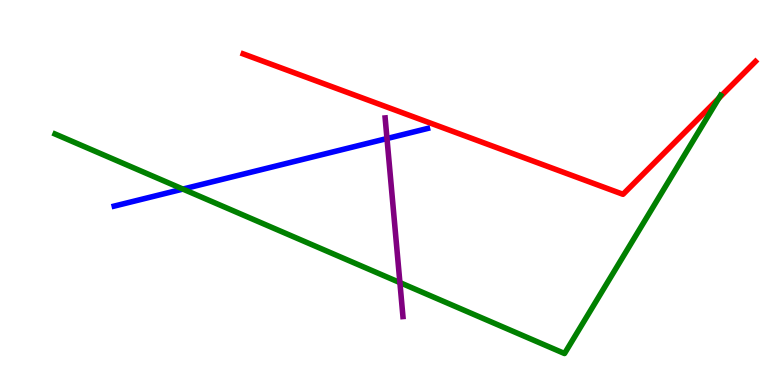[{'lines': ['blue', 'red'], 'intersections': []}, {'lines': ['green', 'red'], 'intersections': [{'x': 9.28, 'y': 7.45}]}, {'lines': ['purple', 'red'], 'intersections': []}, {'lines': ['blue', 'green'], 'intersections': [{'x': 2.36, 'y': 5.09}]}, {'lines': ['blue', 'purple'], 'intersections': [{'x': 4.99, 'y': 6.4}]}, {'lines': ['green', 'purple'], 'intersections': [{'x': 5.16, 'y': 2.66}]}]